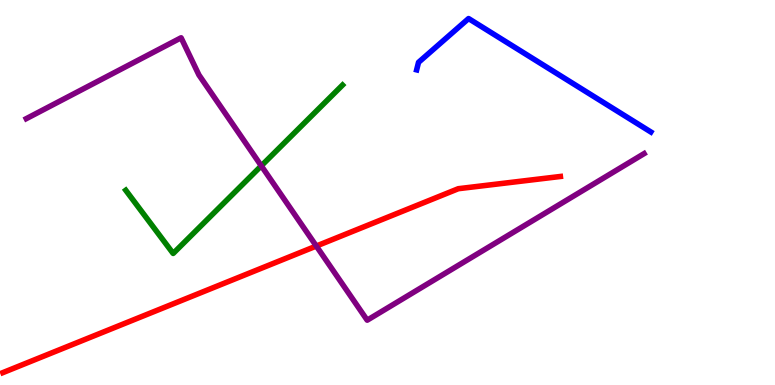[{'lines': ['blue', 'red'], 'intersections': []}, {'lines': ['green', 'red'], 'intersections': []}, {'lines': ['purple', 'red'], 'intersections': [{'x': 4.08, 'y': 3.61}]}, {'lines': ['blue', 'green'], 'intersections': []}, {'lines': ['blue', 'purple'], 'intersections': []}, {'lines': ['green', 'purple'], 'intersections': [{'x': 3.37, 'y': 5.69}]}]